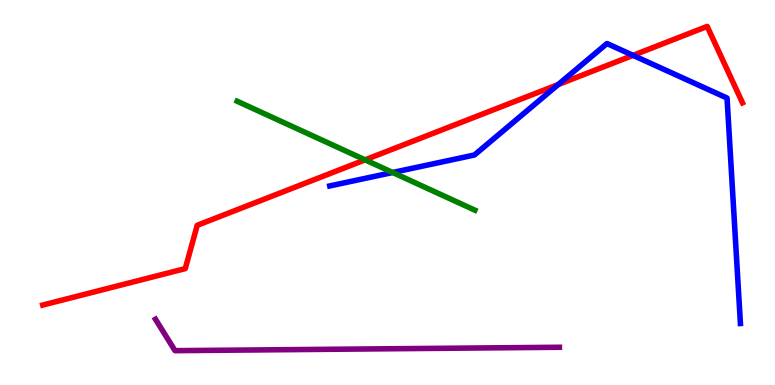[{'lines': ['blue', 'red'], 'intersections': [{'x': 7.2, 'y': 7.8}, {'x': 8.17, 'y': 8.56}]}, {'lines': ['green', 'red'], 'intersections': [{'x': 4.71, 'y': 5.85}]}, {'lines': ['purple', 'red'], 'intersections': []}, {'lines': ['blue', 'green'], 'intersections': [{'x': 5.07, 'y': 5.52}]}, {'lines': ['blue', 'purple'], 'intersections': []}, {'lines': ['green', 'purple'], 'intersections': []}]